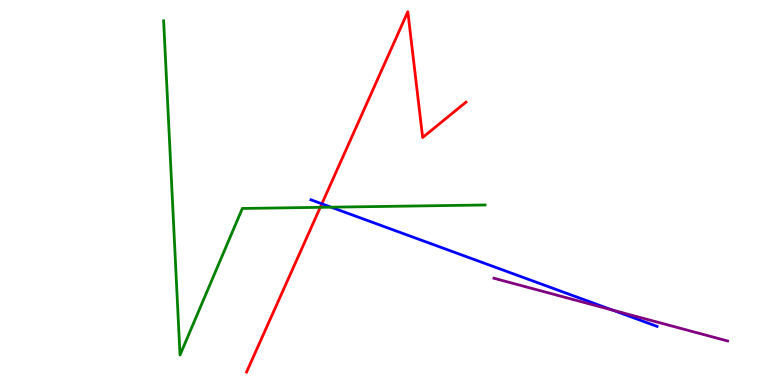[{'lines': ['blue', 'red'], 'intersections': [{'x': 4.15, 'y': 4.71}]}, {'lines': ['green', 'red'], 'intersections': [{'x': 4.13, 'y': 4.61}]}, {'lines': ['purple', 'red'], 'intersections': []}, {'lines': ['blue', 'green'], 'intersections': [{'x': 4.27, 'y': 4.62}]}, {'lines': ['blue', 'purple'], 'intersections': [{'x': 7.9, 'y': 1.95}]}, {'lines': ['green', 'purple'], 'intersections': []}]